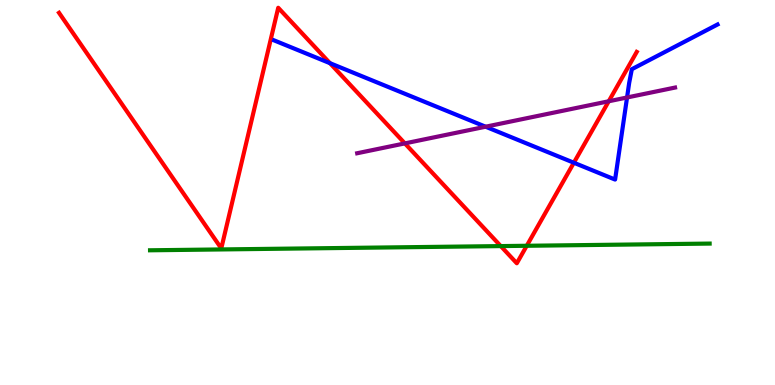[{'lines': ['blue', 'red'], 'intersections': [{'x': 4.26, 'y': 8.36}, {'x': 7.4, 'y': 5.77}]}, {'lines': ['green', 'red'], 'intersections': [{'x': 6.46, 'y': 3.61}, {'x': 6.8, 'y': 3.62}]}, {'lines': ['purple', 'red'], 'intersections': [{'x': 5.22, 'y': 6.28}, {'x': 7.85, 'y': 7.37}]}, {'lines': ['blue', 'green'], 'intersections': []}, {'lines': ['blue', 'purple'], 'intersections': [{'x': 6.27, 'y': 6.71}, {'x': 8.09, 'y': 7.47}]}, {'lines': ['green', 'purple'], 'intersections': []}]